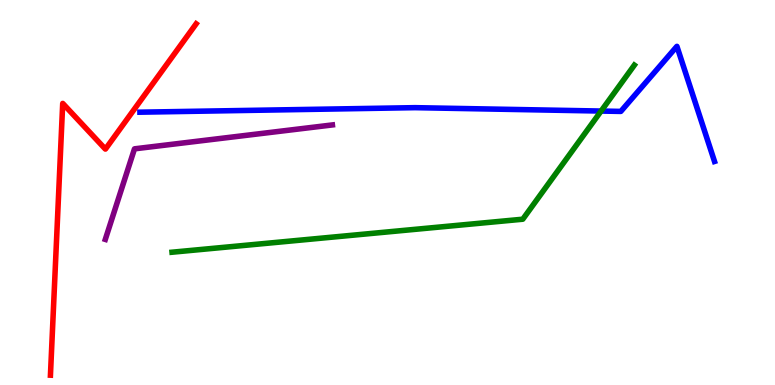[{'lines': ['blue', 'red'], 'intersections': []}, {'lines': ['green', 'red'], 'intersections': []}, {'lines': ['purple', 'red'], 'intersections': []}, {'lines': ['blue', 'green'], 'intersections': [{'x': 7.76, 'y': 7.12}]}, {'lines': ['blue', 'purple'], 'intersections': []}, {'lines': ['green', 'purple'], 'intersections': []}]